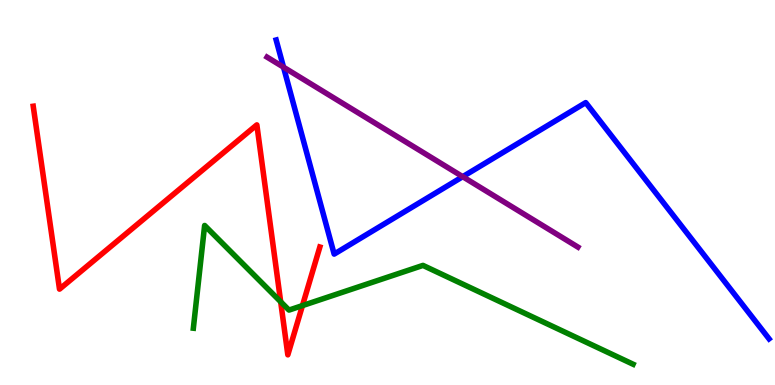[{'lines': ['blue', 'red'], 'intersections': []}, {'lines': ['green', 'red'], 'intersections': [{'x': 3.62, 'y': 2.16}, {'x': 3.9, 'y': 2.06}]}, {'lines': ['purple', 'red'], 'intersections': []}, {'lines': ['blue', 'green'], 'intersections': []}, {'lines': ['blue', 'purple'], 'intersections': [{'x': 3.66, 'y': 8.25}, {'x': 5.97, 'y': 5.41}]}, {'lines': ['green', 'purple'], 'intersections': []}]